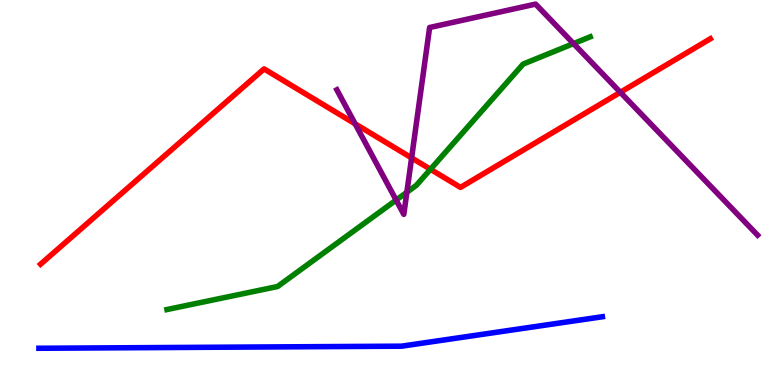[{'lines': ['blue', 'red'], 'intersections': []}, {'lines': ['green', 'red'], 'intersections': [{'x': 5.55, 'y': 5.6}]}, {'lines': ['purple', 'red'], 'intersections': [{'x': 4.58, 'y': 6.78}, {'x': 5.31, 'y': 5.9}, {'x': 8.0, 'y': 7.6}]}, {'lines': ['blue', 'green'], 'intersections': []}, {'lines': ['blue', 'purple'], 'intersections': []}, {'lines': ['green', 'purple'], 'intersections': [{'x': 5.11, 'y': 4.8}, {'x': 5.25, 'y': 5.01}, {'x': 7.4, 'y': 8.87}]}]